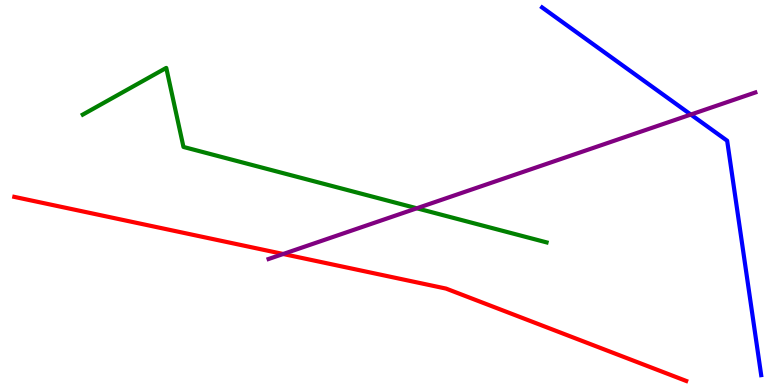[{'lines': ['blue', 'red'], 'intersections': []}, {'lines': ['green', 'red'], 'intersections': []}, {'lines': ['purple', 'red'], 'intersections': [{'x': 3.65, 'y': 3.4}]}, {'lines': ['blue', 'green'], 'intersections': []}, {'lines': ['blue', 'purple'], 'intersections': [{'x': 8.91, 'y': 7.02}]}, {'lines': ['green', 'purple'], 'intersections': [{'x': 5.38, 'y': 4.59}]}]